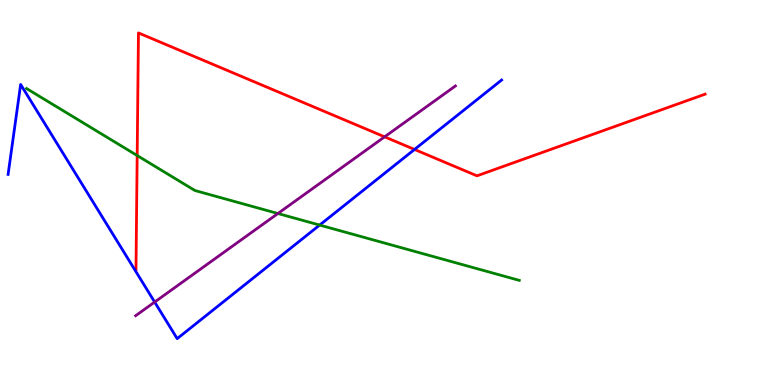[{'lines': ['blue', 'red'], 'intersections': [{'x': 5.35, 'y': 6.12}]}, {'lines': ['green', 'red'], 'intersections': [{'x': 1.77, 'y': 5.96}]}, {'lines': ['purple', 'red'], 'intersections': [{'x': 4.96, 'y': 6.45}]}, {'lines': ['blue', 'green'], 'intersections': [{'x': 4.12, 'y': 4.15}]}, {'lines': ['blue', 'purple'], 'intersections': [{'x': 2.0, 'y': 2.15}]}, {'lines': ['green', 'purple'], 'intersections': [{'x': 3.59, 'y': 4.45}]}]